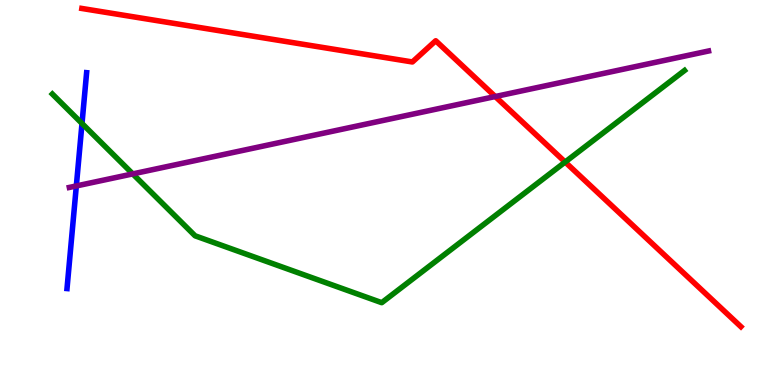[{'lines': ['blue', 'red'], 'intersections': []}, {'lines': ['green', 'red'], 'intersections': [{'x': 7.29, 'y': 5.79}]}, {'lines': ['purple', 'red'], 'intersections': [{'x': 6.39, 'y': 7.49}]}, {'lines': ['blue', 'green'], 'intersections': [{'x': 1.06, 'y': 6.79}]}, {'lines': ['blue', 'purple'], 'intersections': [{'x': 0.985, 'y': 5.17}]}, {'lines': ['green', 'purple'], 'intersections': [{'x': 1.71, 'y': 5.48}]}]